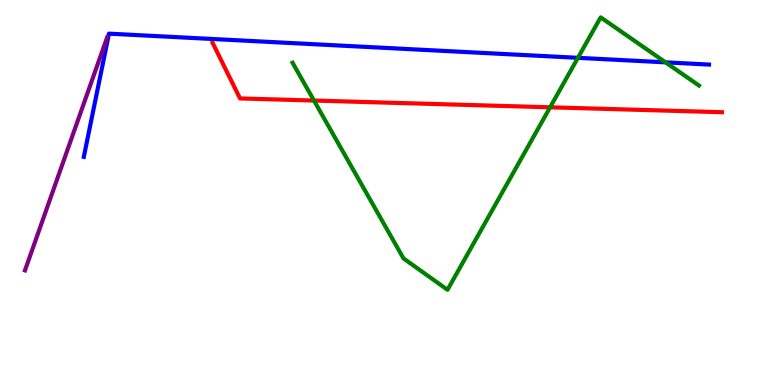[{'lines': ['blue', 'red'], 'intersections': []}, {'lines': ['green', 'red'], 'intersections': [{'x': 4.05, 'y': 7.39}, {'x': 7.1, 'y': 7.21}]}, {'lines': ['purple', 'red'], 'intersections': []}, {'lines': ['blue', 'green'], 'intersections': [{'x': 7.46, 'y': 8.5}, {'x': 8.59, 'y': 8.38}]}, {'lines': ['blue', 'purple'], 'intersections': []}, {'lines': ['green', 'purple'], 'intersections': []}]